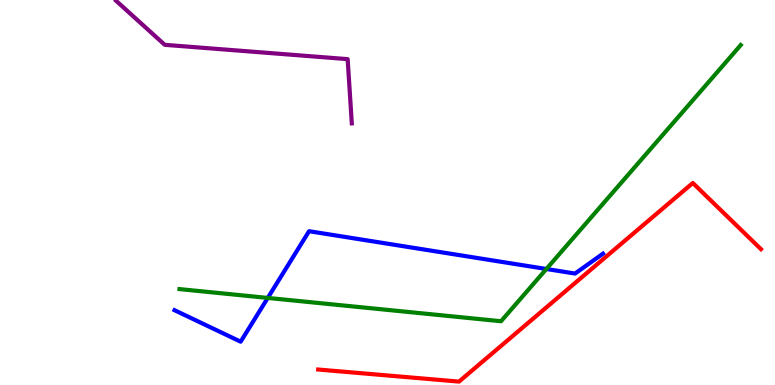[{'lines': ['blue', 'red'], 'intersections': []}, {'lines': ['green', 'red'], 'intersections': []}, {'lines': ['purple', 'red'], 'intersections': []}, {'lines': ['blue', 'green'], 'intersections': [{'x': 3.45, 'y': 2.26}, {'x': 7.05, 'y': 3.01}]}, {'lines': ['blue', 'purple'], 'intersections': []}, {'lines': ['green', 'purple'], 'intersections': []}]